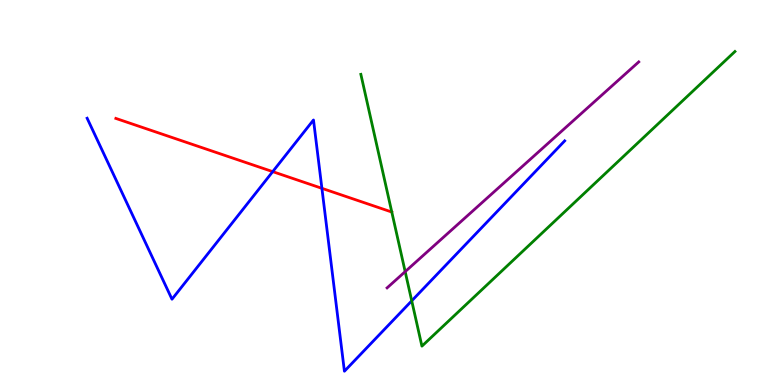[{'lines': ['blue', 'red'], 'intersections': [{'x': 3.52, 'y': 5.54}, {'x': 4.15, 'y': 5.11}]}, {'lines': ['green', 'red'], 'intersections': []}, {'lines': ['purple', 'red'], 'intersections': []}, {'lines': ['blue', 'green'], 'intersections': [{'x': 5.31, 'y': 2.19}]}, {'lines': ['blue', 'purple'], 'intersections': []}, {'lines': ['green', 'purple'], 'intersections': [{'x': 5.23, 'y': 2.94}]}]